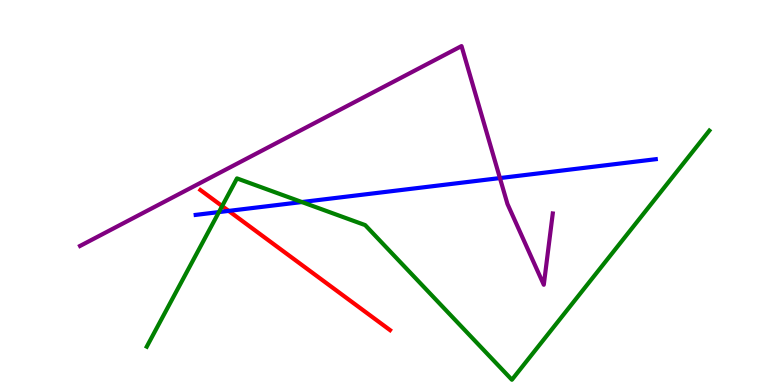[{'lines': ['blue', 'red'], 'intersections': [{'x': 2.95, 'y': 4.52}]}, {'lines': ['green', 'red'], 'intersections': [{'x': 2.87, 'y': 4.65}]}, {'lines': ['purple', 'red'], 'intersections': []}, {'lines': ['blue', 'green'], 'intersections': [{'x': 2.82, 'y': 4.49}, {'x': 3.9, 'y': 4.75}]}, {'lines': ['blue', 'purple'], 'intersections': [{'x': 6.45, 'y': 5.37}]}, {'lines': ['green', 'purple'], 'intersections': []}]